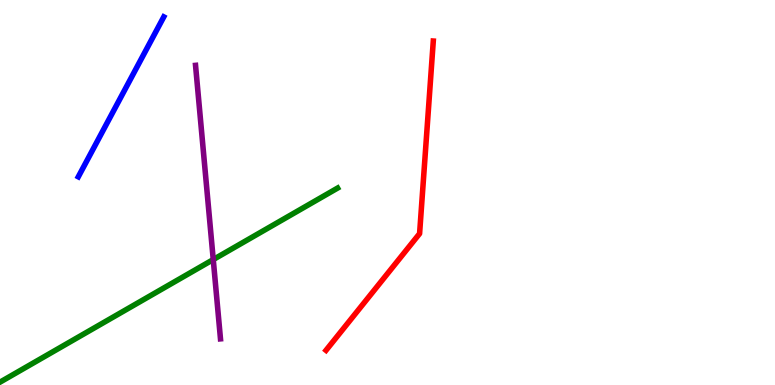[{'lines': ['blue', 'red'], 'intersections': []}, {'lines': ['green', 'red'], 'intersections': []}, {'lines': ['purple', 'red'], 'intersections': []}, {'lines': ['blue', 'green'], 'intersections': []}, {'lines': ['blue', 'purple'], 'intersections': []}, {'lines': ['green', 'purple'], 'intersections': [{'x': 2.75, 'y': 3.26}]}]